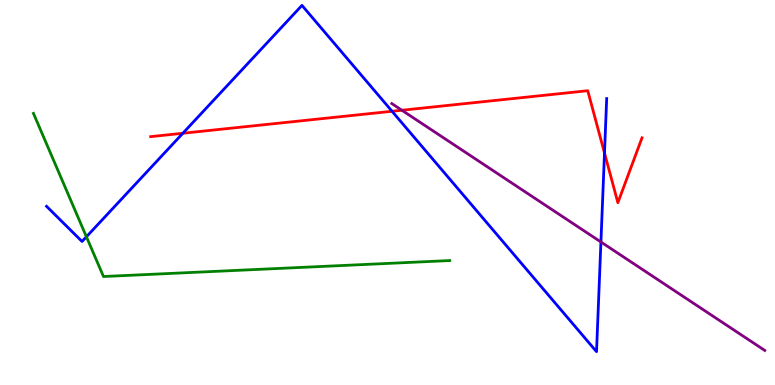[{'lines': ['blue', 'red'], 'intersections': [{'x': 2.36, 'y': 6.54}, {'x': 5.06, 'y': 7.11}, {'x': 7.8, 'y': 6.03}]}, {'lines': ['green', 'red'], 'intersections': []}, {'lines': ['purple', 'red'], 'intersections': [{'x': 5.19, 'y': 7.14}]}, {'lines': ['blue', 'green'], 'intersections': [{'x': 1.12, 'y': 3.85}]}, {'lines': ['blue', 'purple'], 'intersections': [{'x': 7.75, 'y': 3.71}]}, {'lines': ['green', 'purple'], 'intersections': []}]